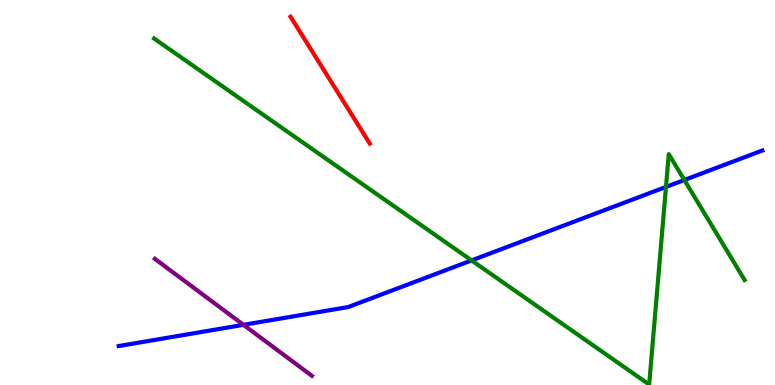[{'lines': ['blue', 'red'], 'intersections': []}, {'lines': ['green', 'red'], 'intersections': []}, {'lines': ['purple', 'red'], 'intersections': []}, {'lines': ['blue', 'green'], 'intersections': [{'x': 6.08, 'y': 3.24}, {'x': 8.59, 'y': 5.14}, {'x': 8.83, 'y': 5.32}]}, {'lines': ['blue', 'purple'], 'intersections': [{'x': 3.14, 'y': 1.56}]}, {'lines': ['green', 'purple'], 'intersections': []}]